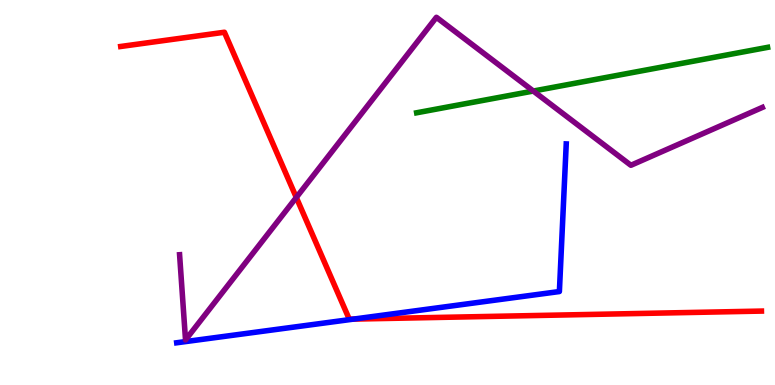[{'lines': ['blue', 'red'], 'intersections': [{'x': 4.56, 'y': 1.71}]}, {'lines': ['green', 'red'], 'intersections': []}, {'lines': ['purple', 'red'], 'intersections': [{'x': 3.82, 'y': 4.87}]}, {'lines': ['blue', 'green'], 'intersections': []}, {'lines': ['blue', 'purple'], 'intersections': []}, {'lines': ['green', 'purple'], 'intersections': [{'x': 6.88, 'y': 7.64}]}]